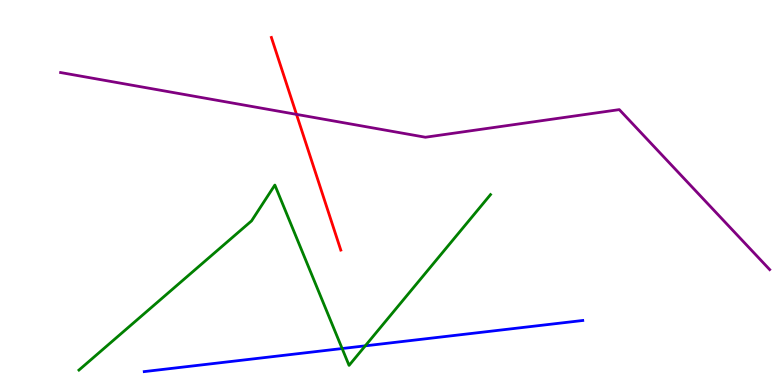[{'lines': ['blue', 'red'], 'intersections': []}, {'lines': ['green', 'red'], 'intersections': []}, {'lines': ['purple', 'red'], 'intersections': [{'x': 3.83, 'y': 7.03}]}, {'lines': ['blue', 'green'], 'intersections': [{'x': 4.41, 'y': 0.947}, {'x': 4.71, 'y': 1.02}]}, {'lines': ['blue', 'purple'], 'intersections': []}, {'lines': ['green', 'purple'], 'intersections': []}]